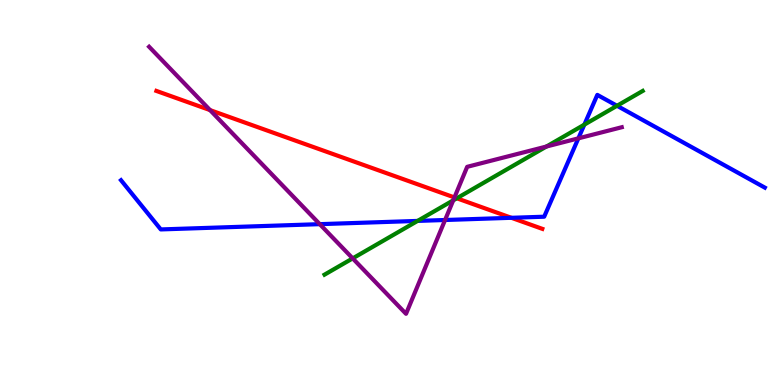[{'lines': ['blue', 'red'], 'intersections': [{'x': 6.6, 'y': 4.34}]}, {'lines': ['green', 'red'], 'intersections': [{'x': 5.89, 'y': 4.85}]}, {'lines': ['purple', 'red'], 'intersections': [{'x': 2.71, 'y': 7.14}, {'x': 5.86, 'y': 4.87}]}, {'lines': ['blue', 'green'], 'intersections': [{'x': 5.39, 'y': 4.26}, {'x': 7.54, 'y': 6.76}, {'x': 7.96, 'y': 7.25}]}, {'lines': ['blue', 'purple'], 'intersections': [{'x': 4.13, 'y': 4.18}, {'x': 5.74, 'y': 4.29}, {'x': 7.46, 'y': 6.41}]}, {'lines': ['green', 'purple'], 'intersections': [{'x': 4.55, 'y': 3.29}, {'x': 5.85, 'y': 4.8}, {'x': 7.05, 'y': 6.19}]}]